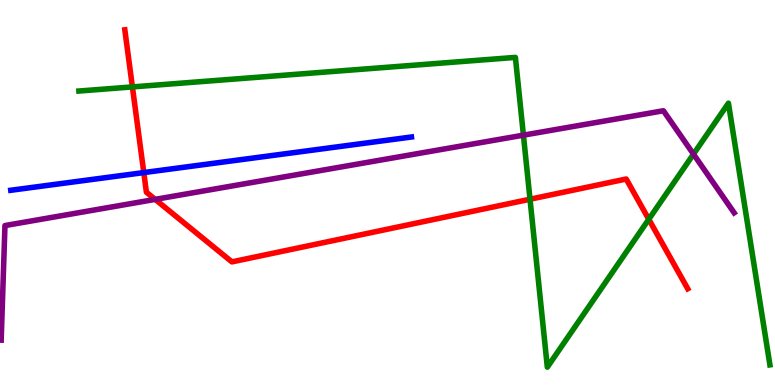[{'lines': ['blue', 'red'], 'intersections': [{'x': 1.86, 'y': 5.52}]}, {'lines': ['green', 'red'], 'intersections': [{'x': 1.71, 'y': 7.74}, {'x': 6.84, 'y': 4.83}, {'x': 8.37, 'y': 4.3}]}, {'lines': ['purple', 'red'], 'intersections': [{'x': 2.0, 'y': 4.82}]}, {'lines': ['blue', 'green'], 'intersections': []}, {'lines': ['blue', 'purple'], 'intersections': []}, {'lines': ['green', 'purple'], 'intersections': [{'x': 6.75, 'y': 6.49}, {'x': 8.95, 'y': 6.0}]}]